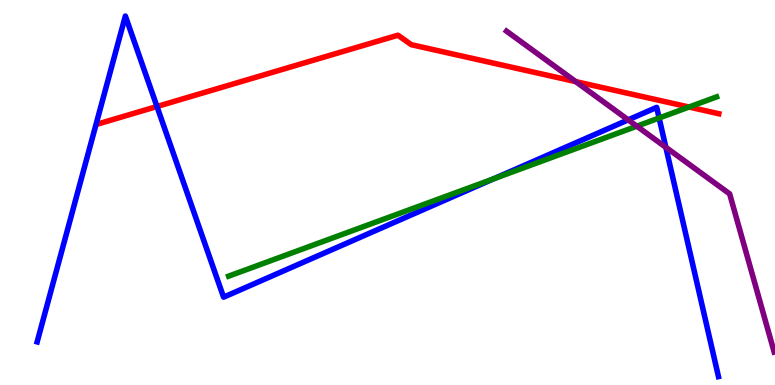[{'lines': ['blue', 'red'], 'intersections': [{'x': 2.03, 'y': 7.23}]}, {'lines': ['green', 'red'], 'intersections': [{'x': 8.89, 'y': 7.22}]}, {'lines': ['purple', 'red'], 'intersections': [{'x': 7.43, 'y': 7.88}]}, {'lines': ['blue', 'green'], 'intersections': [{'x': 6.37, 'y': 5.36}, {'x': 8.5, 'y': 6.93}]}, {'lines': ['blue', 'purple'], 'intersections': [{'x': 8.11, 'y': 6.89}, {'x': 8.59, 'y': 6.17}]}, {'lines': ['green', 'purple'], 'intersections': [{'x': 8.22, 'y': 6.72}]}]